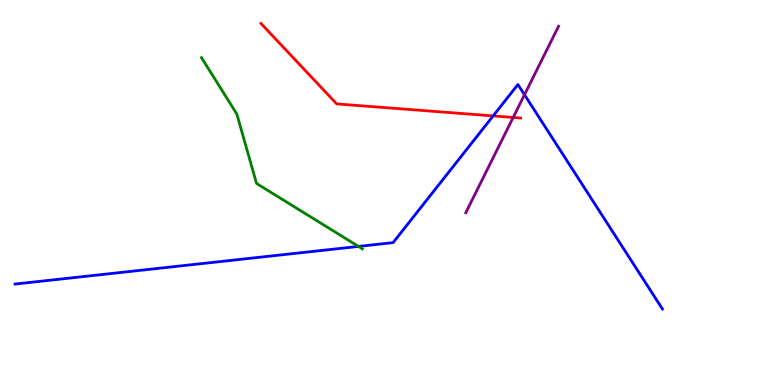[{'lines': ['blue', 'red'], 'intersections': [{'x': 6.36, 'y': 6.99}]}, {'lines': ['green', 'red'], 'intersections': []}, {'lines': ['purple', 'red'], 'intersections': [{'x': 6.62, 'y': 6.95}]}, {'lines': ['blue', 'green'], 'intersections': [{'x': 4.63, 'y': 3.6}]}, {'lines': ['blue', 'purple'], 'intersections': [{'x': 6.77, 'y': 7.54}]}, {'lines': ['green', 'purple'], 'intersections': []}]